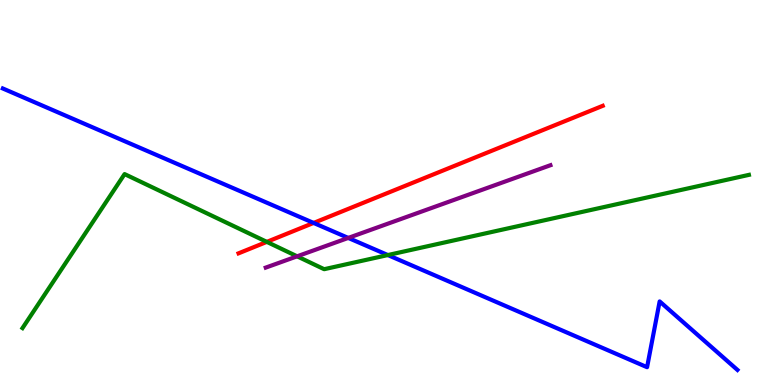[{'lines': ['blue', 'red'], 'intersections': [{'x': 4.05, 'y': 4.21}]}, {'lines': ['green', 'red'], 'intersections': [{'x': 3.44, 'y': 3.72}]}, {'lines': ['purple', 'red'], 'intersections': []}, {'lines': ['blue', 'green'], 'intersections': [{'x': 5.0, 'y': 3.38}]}, {'lines': ['blue', 'purple'], 'intersections': [{'x': 4.49, 'y': 3.82}]}, {'lines': ['green', 'purple'], 'intersections': [{'x': 3.83, 'y': 3.34}]}]